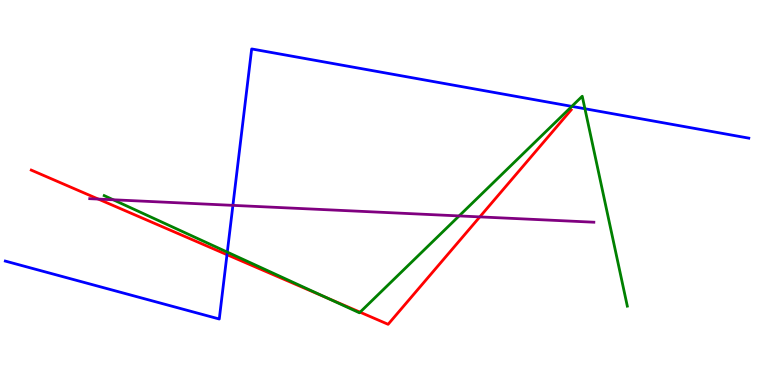[{'lines': ['blue', 'red'], 'intersections': [{'x': 2.93, 'y': 3.38}]}, {'lines': ['green', 'red'], 'intersections': [{'x': 4.22, 'y': 2.26}, {'x': 4.65, 'y': 1.89}]}, {'lines': ['purple', 'red'], 'intersections': [{'x': 1.27, 'y': 4.83}, {'x': 6.19, 'y': 4.37}]}, {'lines': ['blue', 'green'], 'intersections': [{'x': 2.93, 'y': 3.45}, {'x': 7.38, 'y': 7.24}, {'x': 7.55, 'y': 7.18}]}, {'lines': ['blue', 'purple'], 'intersections': [{'x': 3.01, 'y': 4.67}]}, {'lines': ['green', 'purple'], 'intersections': [{'x': 1.46, 'y': 4.81}, {'x': 5.92, 'y': 4.39}]}]